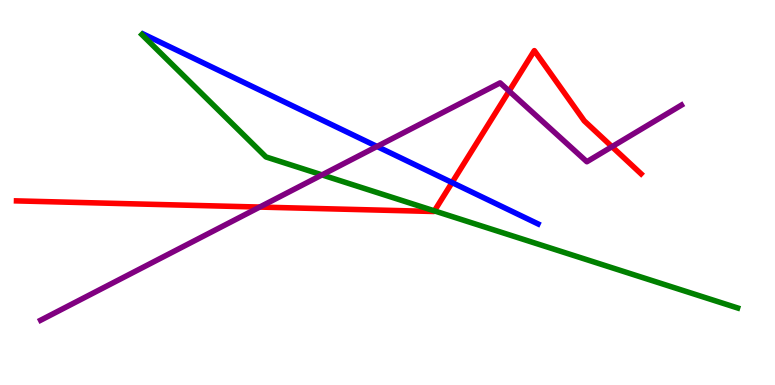[{'lines': ['blue', 'red'], 'intersections': [{'x': 5.83, 'y': 5.26}]}, {'lines': ['green', 'red'], 'intersections': [{'x': 5.61, 'y': 4.52}]}, {'lines': ['purple', 'red'], 'intersections': [{'x': 3.35, 'y': 4.62}, {'x': 6.57, 'y': 7.63}, {'x': 7.9, 'y': 6.19}]}, {'lines': ['blue', 'green'], 'intersections': []}, {'lines': ['blue', 'purple'], 'intersections': [{'x': 4.86, 'y': 6.2}]}, {'lines': ['green', 'purple'], 'intersections': [{'x': 4.15, 'y': 5.46}]}]